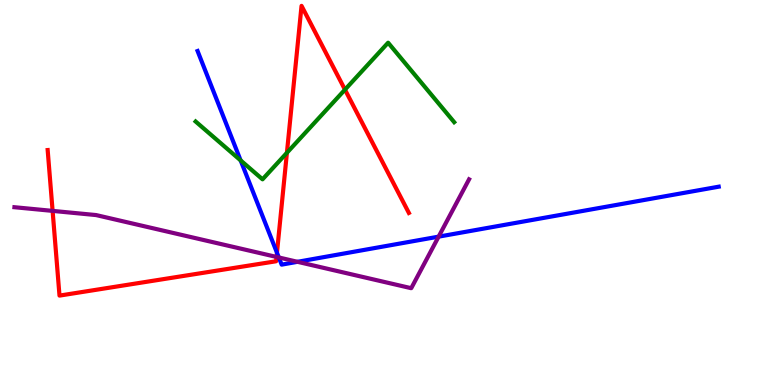[{'lines': ['blue', 'red'], 'intersections': [{'x': 3.57, 'y': 3.44}]}, {'lines': ['green', 'red'], 'intersections': [{'x': 3.7, 'y': 6.03}, {'x': 4.45, 'y': 7.67}]}, {'lines': ['purple', 'red'], 'intersections': [{'x': 0.679, 'y': 4.52}, {'x': 3.57, 'y': 3.33}]}, {'lines': ['blue', 'green'], 'intersections': [{'x': 3.1, 'y': 5.83}]}, {'lines': ['blue', 'purple'], 'intersections': [{'x': 3.6, 'y': 3.31}, {'x': 3.84, 'y': 3.2}, {'x': 5.66, 'y': 3.85}]}, {'lines': ['green', 'purple'], 'intersections': []}]